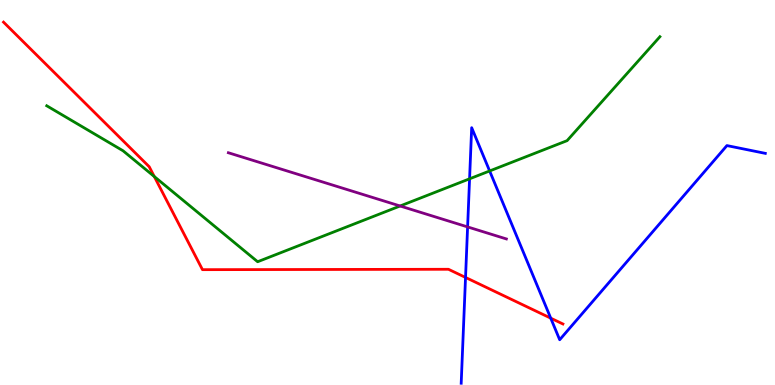[{'lines': ['blue', 'red'], 'intersections': [{'x': 6.01, 'y': 2.79}, {'x': 7.11, 'y': 1.74}]}, {'lines': ['green', 'red'], 'intersections': [{'x': 1.99, 'y': 5.41}]}, {'lines': ['purple', 'red'], 'intersections': []}, {'lines': ['blue', 'green'], 'intersections': [{'x': 6.06, 'y': 5.36}, {'x': 6.32, 'y': 5.56}]}, {'lines': ['blue', 'purple'], 'intersections': [{'x': 6.03, 'y': 4.11}]}, {'lines': ['green', 'purple'], 'intersections': [{'x': 5.16, 'y': 4.65}]}]